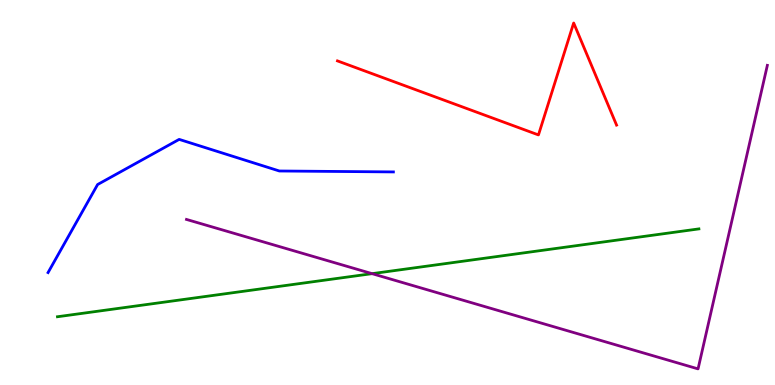[{'lines': ['blue', 'red'], 'intersections': []}, {'lines': ['green', 'red'], 'intersections': []}, {'lines': ['purple', 'red'], 'intersections': []}, {'lines': ['blue', 'green'], 'intersections': []}, {'lines': ['blue', 'purple'], 'intersections': []}, {'lines': ['green', 'purple'], 'intersections': [{'x': 4.8, 'y': 2.89}]}]